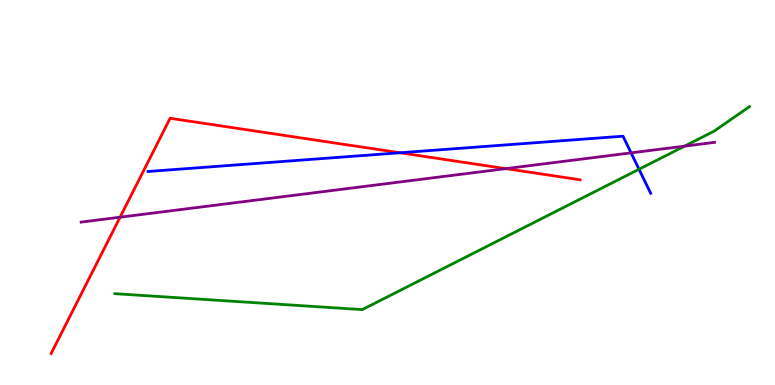[{'lines': ['blue', 'red'], 'intersections': [{'x': 5.16, 'y': 6.03}]}, {'lines': ['green', 'red'], 'intersections': []}, {'lines': ['purple', 'red'], 'intersections': [{'x': 1.55, 'y': 4.36}, {'x': 6.53, 'y': 5.62}]}, {'lines': ['blue', 'green'], 'intersections': [{'x': 8.25, 'y': 5.6}]}, {'lines': ['blue', 'purple'], 'intersections': [{'x': 8.14, 'y': 6.03}]}, {'lines': ['green', 'purple'], 'intersections': [{'x': 8.83, 'y': 6.2}]}]